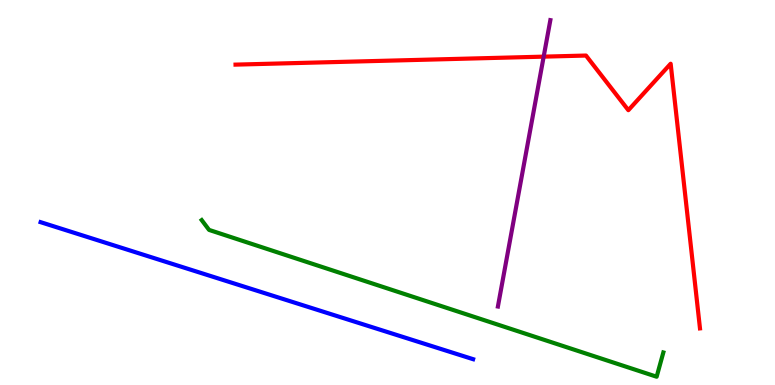[{'lines': ['blue', 'red'], 'intersections': []}, {'lines': ['green', 'red'], 'intersections': []}, {'lines': ['purple', 'red'], 'intersections': [{'x': 7.02, 'y': 8.53}]}, {'lines': ['blue', 'green'], 'intersections': []}, {'lines': ['blue', 'purple'], 'intersections': []}, {'lines': ['green', 'purple'], 'intersections': []}]